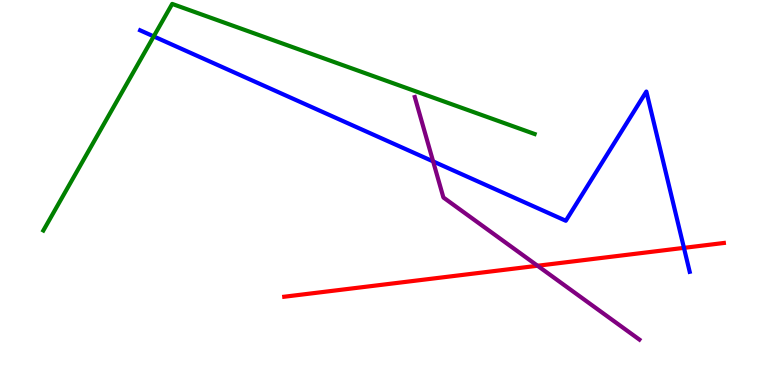[{'lines': ['blue', 'red'], 'intersections': [{'x': 8.83, 'y': 3.56}]}, {'lines': ['green', 'red'], 'intersections': []}, {'lines': ['purple', 'red'], 'intersections': [{'x': 6.94, 'y': 3.1}]}, {'lines': ['blue', 'green'], 'intersections': [{'x': 1.98, 'y': 9.05}]}, {'lines': ['blue', 'purple'], 'intersections': [{'x': 5.59, 'y': 5.81}]}, {'lines': ['green', 'purple'], 'intersections': []}]